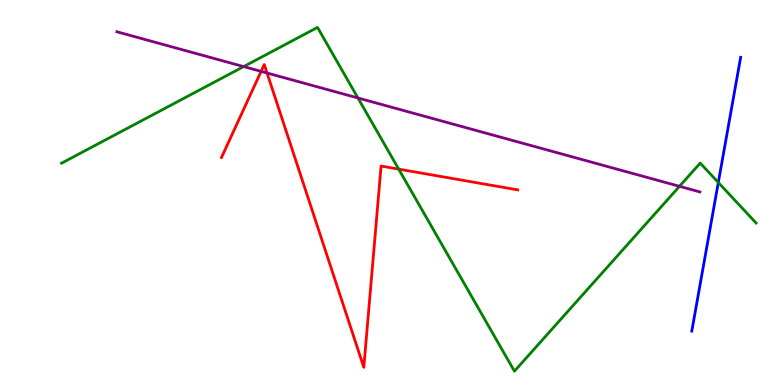[{'lines': ['blue', 'red'], 'intersections': []}, {'lines': ['green', 'red'], 'intersections': [{'x': 5.14, 'y': 5.61}]}, {'lines': ['purple', 'red'], 'intersections': [{'x': 3.37, 'y': 8.15}, {'x': 3.45, 'y': 8.1}]}, {'lines': ['blue', 'green'], 'intersections': [{'x': 9.27, 'y': 5.26}]}, {'lines': ['blue', 'purple'], 'intersections': []}, {'lines': ['green', 'purple'], 'intersections': [{'x': 3.14, 'y': 8.27}, {'x': 4.62, 'y': 7.46}, {'x': 8.77, 'y': 5.16}]}]